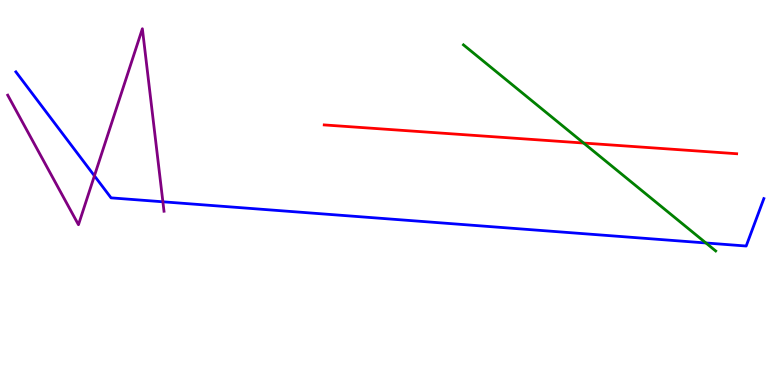[{'lines': ['blue', 'red'], 'intersections': []}, {'lines': ['green', 'red'], 'intersections': [{'x': 7.53, 'y': 6.28}]}, {'lines': ['purple', 'red'], 'intersections': []}, {'lines': ['blue', 'green'], 'intersections': [{'x': 9.11, 'y': 3.69}]}, {'lines': ['blue', 'purple'], 'intersections': [{'x': 1.22, 'y': 5.43}, {'x': 2.1, 'y': 4.76}]}, {'lines': ['green', 'purple'], 'intersections': []}]